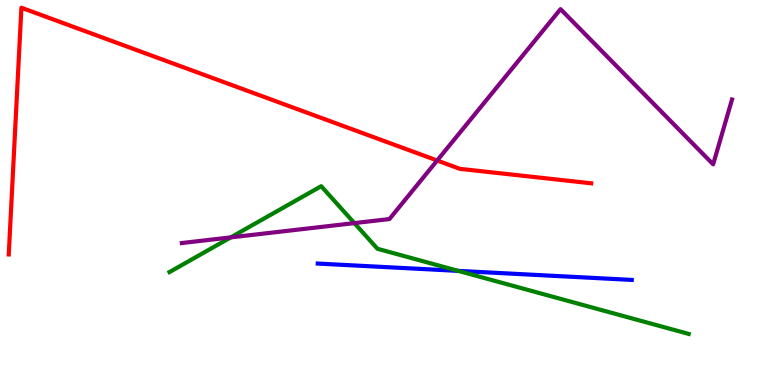[{'lines': ['blue', 'red'], 'intersections': []}, {'lines': ['green', 'red'], 'intersections': []}, {'lines': ['purple', 'red'], 'intersections': [{'x': 5.64, 'y': 5.83}]}, {'lines': ['blue', 'green'], 'intersections': [{'x': 5.91, 'y': 2.96}]}, {'lines': ['blue', 'purple'], 'intersections': []}, {'lines': ['green', 'purple'], 'intersections': [{'x': 2.98, 'y': 3.83}, {'x': 4.57, 'y': 4.2}]}]